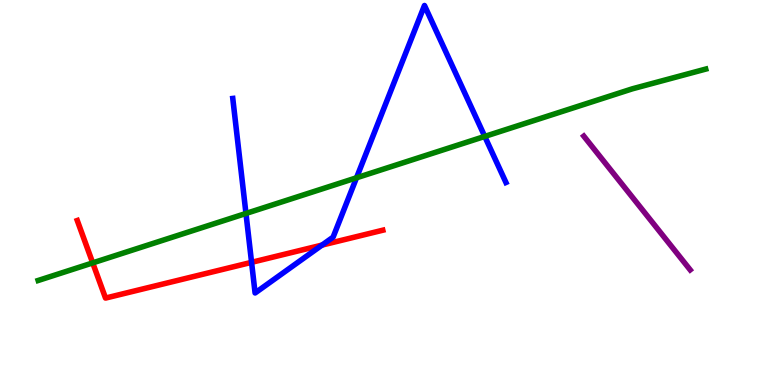[{'lines': ['blue', 'red'], 'intersections': [{'x': 3.25, 'y': 3.19}, {'x': 4.16, 'y': 3.63}]}, {'lines': ['green', 'red'], 'intersections': [{'x': 1.2, 'y': 3.17}]}, {'lines': ['purple', 'red'], 'intersections': []}, {'lines': ['blue', 'green'], 'intersections': [{'x': 3.17, 'y': 4.46}, {'x': 4.6, 'y': 5.38}, {'x': 6.25, 'y': 6.46}]}, {'lines': ['blue', 'purple'], 'intersections': []}, {'lines': ['green', 'purple'], 'intersections': []}]